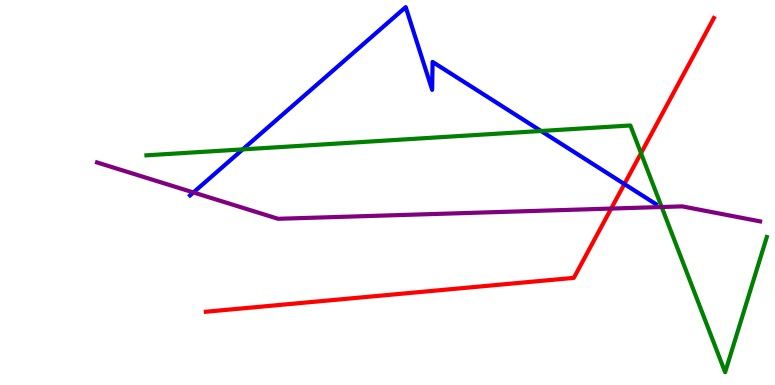[{'lines': ['blue', 'red'], 'intersections': [{'x': 8.06, 'y': 5.22}]}, {'lines': ['green', 'red'], 'intersections': [{'x': 8.27, 'y': 6.02}]}, {'lines': ['purple', 'red'], 'intersections': [{'x': 7.89, 'y': 4.58}]}, {'lines': ['blue', 'green'], 'intersections': [{'x': 3.13, 'y': 6.12}, {'x': 6.98, 'y': 6.6}]}, {'lines': ['blue', 'purple'], 'intersections': [{'x': 2.5, 'y': 5.0}]}, {'lines': ['green', 'purple'], 'intersections': [{'x': 8.54, 'y': 4.62}]}]